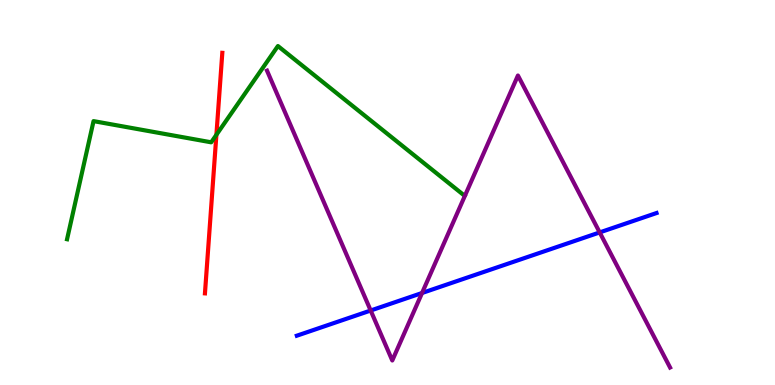[{'lines': ['blue', 'red'], 'intersections': []}, {'lines': ['green', 'red'], 'intersections': [{'x': 2.79, 'y': 6.5}]}, {'lines': ['purple', 'red'], 'intersections': []}, {'lines': ['blue', 'green'], 'intersections': []}, {'lines': ['blue', 'purple'], 'intersections': [{'x': 4.78, 'y': 1.93}, {'x': 5.45, 'y': 2.39}, {'x': 7.74, 'y': 3.96}]}, {'lines': ['green', 'purple'], 'intersections': []}]